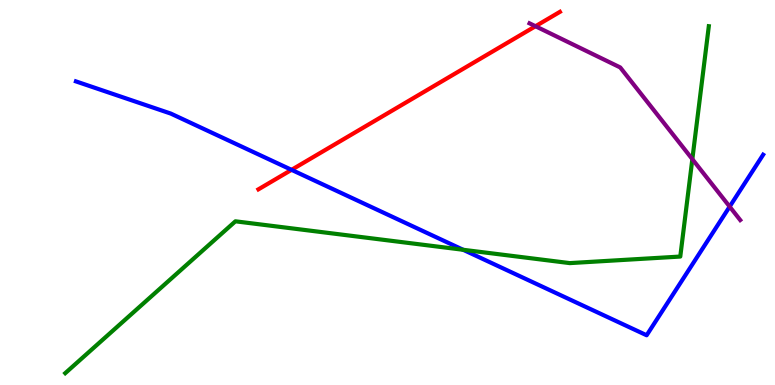[{'lines': ['blue', 'red'], 'intersections': [{'x': 3.76, 'y': 5.59}]}, {'lines': ['green', 'red'], 'intersections': []}, {'lines': ['purple', 'red'], 'intersections': [{'x': 6.91, 'y': 9.32}]}, {'lines': ['blue', 'green'], 'intersections': [{'x': 5.98, 'y': 3.51}]}, {'lines': ['blue', 'purple'], 'intersections': [{'x': 9.41, 'y': 4.63}]}, {'lines': ['green', 'purple'], 'intersections': [{'x': 8.93, 'y': 5.87}]}]